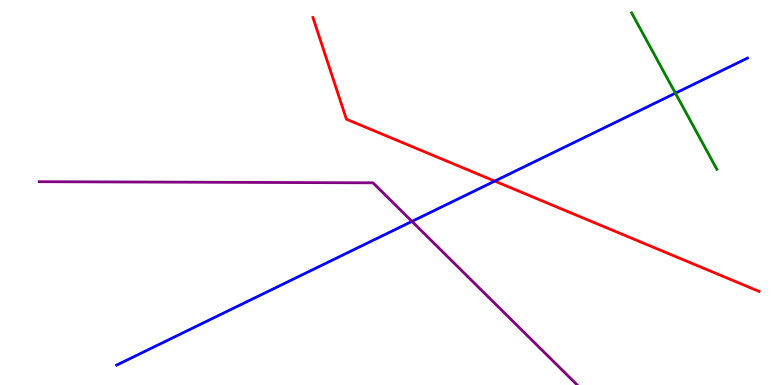[{'lines': ['blue', 'red'], 'intersections': [{'x': 6.38, 'y': 5.3}]}, {'lines': ['green', 'red'], 'intersections': []}, {'lines': ['purple', 'red'], 'intersections': []}, {'lines': ['blue', 'green'], 'intersections': [{'x': 8.71, 'y': 7.58}]}, {'lines': ['blue', 'purple'], 'intersections': [{'x': 5.32, 'y': 4.25}]}, {'lines': ['green', 'purple'], 'intersections': []}]